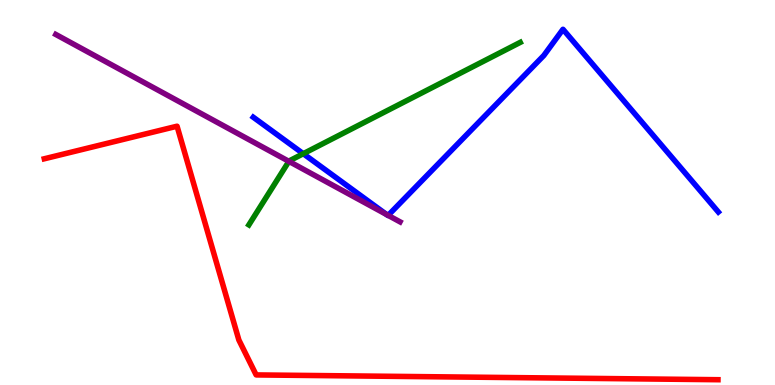[{'lines': ['blue', 'red'], 'intersections': []}, {'lines': ['green', 'red'], 'intersections': []}, {'lines': ['purple', 'red'], 'intersections': []}, {'lines': ['blue', 'green'], 'intersections': [{'x': 3.91, 'y': 6.01}]}, {'lines': ['blue', 'purple'], 'intersections': [{'x': 4.99, 'y': 4.42}, {'x': 5.01, 'y': 4.41}]}, {'lines': ['green', 'purple'], 'intersections': [{'x': 3.73, 'y': 5.81}]}]